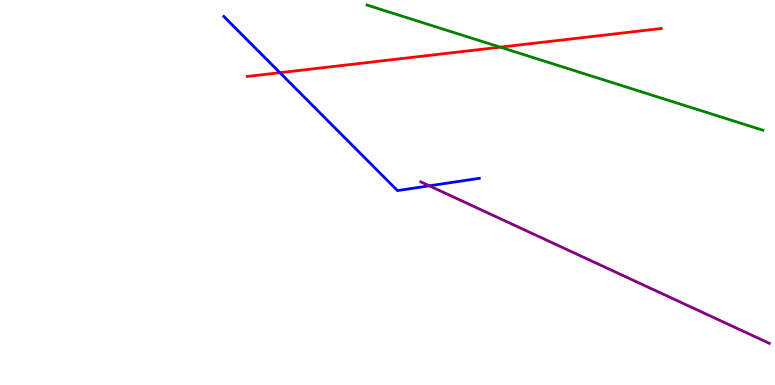[{'lines': ['blue', 'red'], 'intersections': [{'x': 3.61, 'y': 8.11}]}, {'lines': ['green', 'red'], 'intersections': [{'x': 6.45, 'y': 8.77}]}, {'lines': ['purple', 'red'], 'intersections': []}, {'lines': ['blue', 'green'], 'intersections': []}, {'lines': ['blue', 'purple'], 'intersections': [{'x': 5.54, 'y': 5.17}]}, {'lines': ['green', 'purple'], 'intersections': []}]